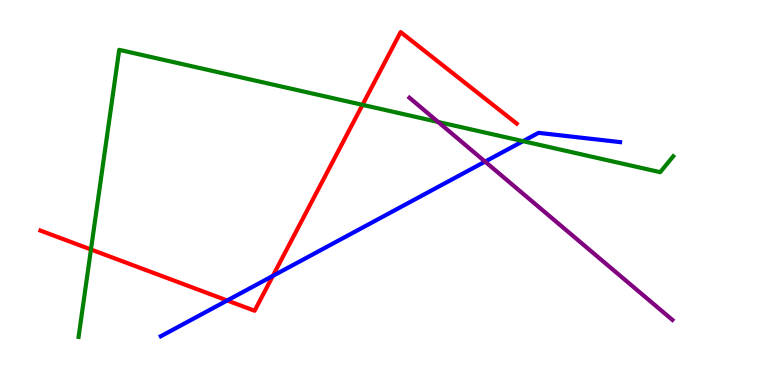[{'lines': ['blue', 'red'], 'intersections': [{'x': 2.93, 'y': 2.2}, {'x': 3.52, 'y': 2.83}]}, {'lines': ['green', 'red'], 'intersections': [{'x': 1.17, 'y': 3.52}, {'x': 4.68, 'y': 7.28}]}, {'lines': ['purple', 'red'], 'intersections': []}, {'lines': ['blue', 'green'], 'intersections': [{'x': 6.75, 'y': 6.33}]}, {'lines': ['blue', 'purple'], 'intersections': [{'x': 6.26, 'y': 5.8}]}, {'lines': ['green', 'purple'], 'intersections': [{'x': 5.65, 'y': 6.83}]}]